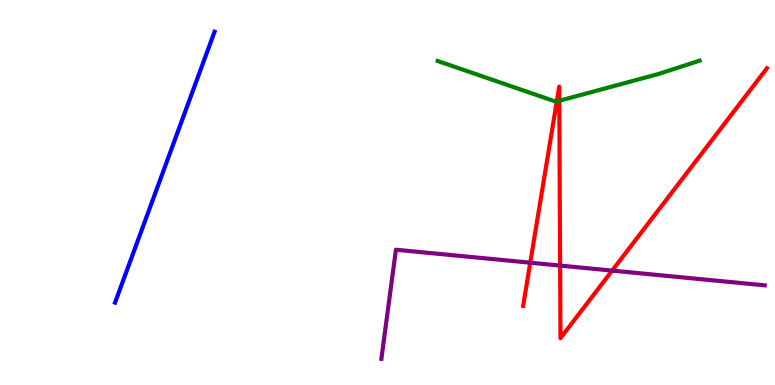[{'lines': ['blue', 'red'], 'intersections': []}, {'lines': ['green', 'red'], 'intersections': [{'x': 7.18, 'y': 7.36}, {'x': 7.22, 'y': 7.38}]}, {'lines': ['purple', 'red'], 'intersections': [{'x': 6.84, 'y': 3.18}, {'x': 7.23, 'y': 3.1}, {'x': 7.9, 'y': 2.97}]}, {'lines': ['blue', 'green'], 'intersections': []}, {'lines': ['blue', 'purple'], 'intersections': []}, {'lines': ['green', 'purple'], 'intersections': []}]